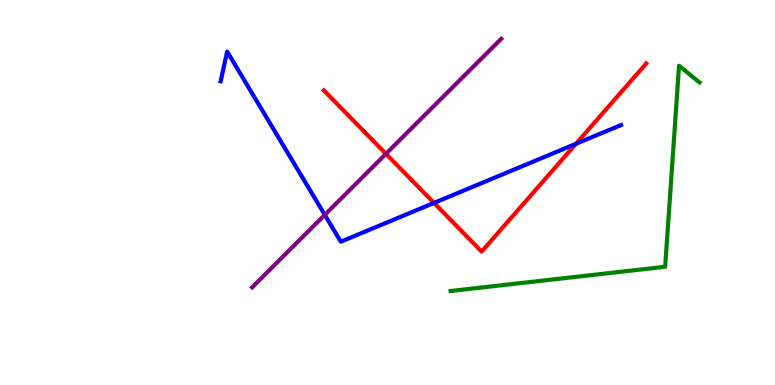[{'lines': ['blue', 'red'], 'intersections': [{'x': 5.6, 'y': 4.73}, {'x': 7.43, 'y': 6.26}]}, {'lines': ['green', 'red'], 'intersections': []}, {'lines': ['purple', 'red'], 'intersections': [{'x': 4.98, 'y': 6.0}]}, {'lines': ['blue', 'green'], 'intersections': []}, {'lines': ['blue', 'purple'], 'intersections': [{'x': 4.19, 'y': 4.42}]}, {'lines': ['green', 'purple'], 'intersections': []}]